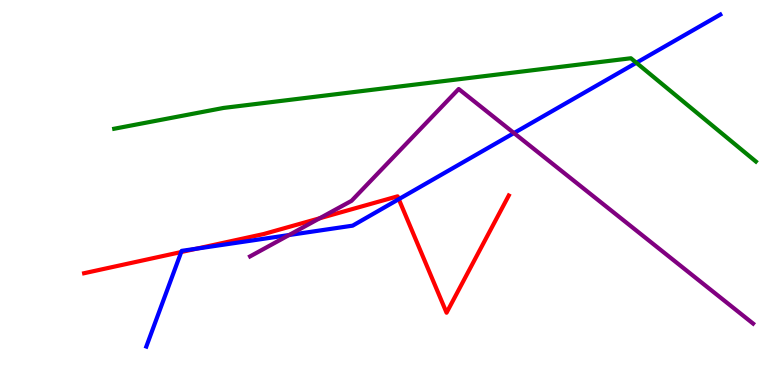[{'lines': ['blue', 'red'], 'intersections': [{'x': 2.34, 'y': 3.45}, {'x': 2.54, 'y': 3.54}, {'x': 5.15, 'y': 4.83}]}, {'lines': ['green', 'red'], 'intersections': []}, {'lines': ['purple', 'red'], 'intersections': [{'x': 4.12, 'y': 4.33}]}, {'lines': ['blue', 'green'], 'intersections': [{'x': 8.21, 'y': 8.37}]}, {'lines': ['blue', 'purple'], 'intersections': [{'x': 3.73, 'y': 3.9}, {'x': 6.63, 'y': 6.54}]}, {'lines': ['green', 'purple'], 'intersections': []}]